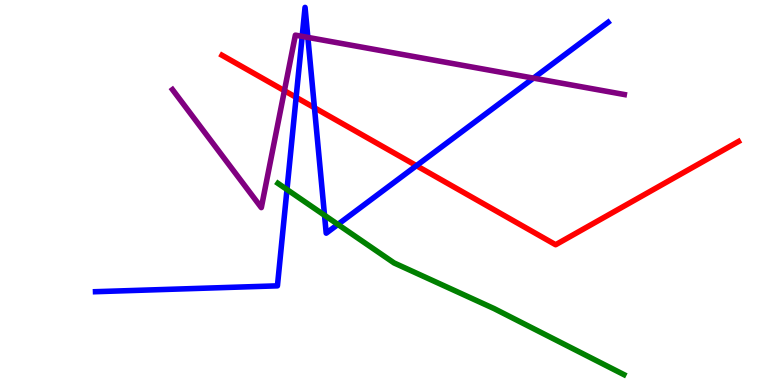[{'lines': ['blue', 'red'], 'intersections': [{'x': 3.82, 'y': 7.47}, {'x': 4.06, 'y': 7.2}, {'x': 5.37, 'y': 5.7}]}, {'lines': ['green', 'red'], 'intersections': []}, {'lines': ['purple', 'red'], 'intersections': [{'x': 3.67, 'y': 7.64}]}, {'lines': ['blue', 'green'], 'intersections': [{'x': 3.7, 'y': 5.08}, {'x': 4.19, 'y': 4.41}, {'x': 4.36, 'y': 4.17}]}, {'lines': ['blue', 'purple'], 'intersections': [{'x': 3.9, 'y': 9.06}, {'x': 3.97, 'y': 9.03}, {'x': 6.88, 'y': 7.97}]}, {'lines': ['green', 'purple'], 'intersections': []}]